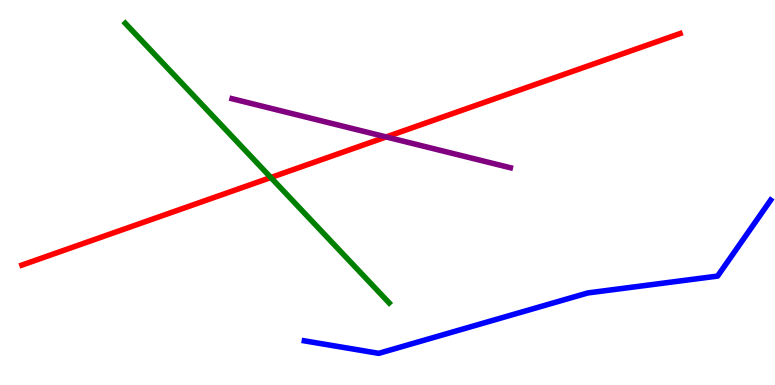[{'lines': ['blue', 'red'], 'intersections': []}, {'lines': ['green', 'red'], 'intersections': [{'x': 3.49, 'y': 5.39}]}, {'lines': ['purple', 'red'], 'intersections': [{'x': 4.98, 'y': 6.44}]}, {'lines': ['blue', 'green'], 'intersections': []}, {'lines': ['blue', 'purple'], 'intersections': []}, {'lines': ['green', 'purple'], 'intersections': []}]